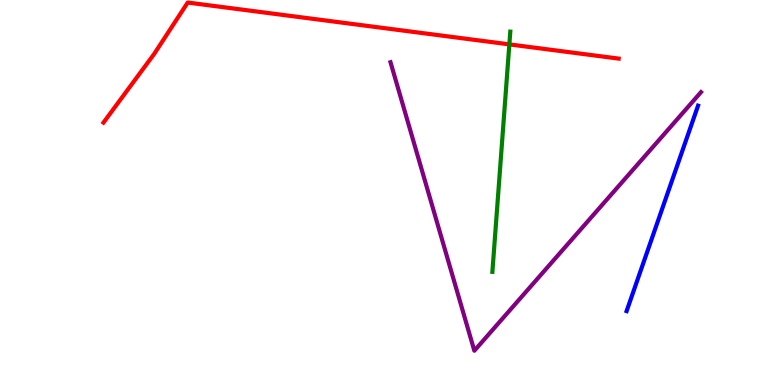[{'lines': ['blue', 'red'], 'intersections': []}, {'lines': ['green', 'red'], 'intersections': [{'x': 6.57, 'y': 8.85}]}, {'lines': ['purple', 'red'], 'intersections': []}, {'lines': ['blue', 'green'], 'intersections': []}, {'lines': ['blue', 'purple'], 'intersections': []}, {'lines': ['green', 'purple'], 'intersections': []}]